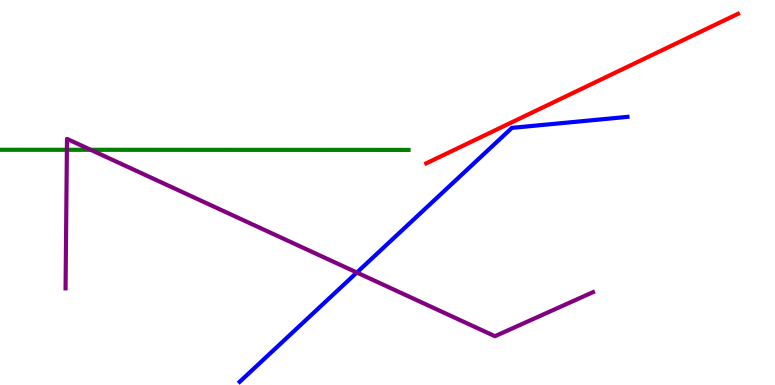[{'lines': ['blue', 'red'], 'intersections': []}, {'lines': ['green', 'red'], 'intersections': []}, {'lines': ['purple', 'red'], 'intersections': []}, {'lines': ['blue', 'green'], 'intersections': []}, {'lines': ['blue', 'purple'], 'intersections': [{'x': 4.6, 'y': 2.92}]}, {'lines': ['green', 'purple'], 'intersections': [{'x': 0.863, 'y': 6.11}, {'x': 1.17, 'y': 6.11}]}]